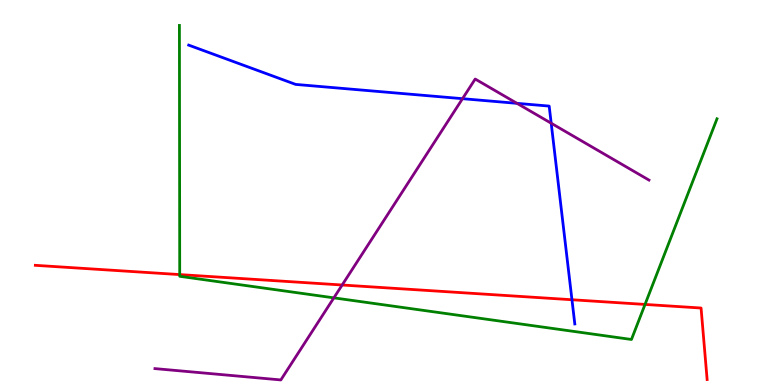[{'lines': ['blue', 'red'], 'intersections': [{'x': 7.38, 'y': 2.21}]}, {'lines': ['green', 'red'], 'intersections': [{'x': 2.32, 'y': 2.87}, {'x': 8.32, 'y': 2.09}]}, {'lines': ['purple', 'red'], 'intersections': [{'x': 4.41, 'y': 2.6}]}, {'lines': ['blue', 'green'], 'intersections': []}, {'lines': ['blue', 'purple'], 'intersections': [{'x': 5.97, 'y': 7.44}, {'x': 6.67, 'y': 7.32}, {'x': 7.11, 'y': 6.8}]}, {'lines': ['green', 'purple'], 'intersections': [{'x': 4.31, 'y': 2.26}]}]